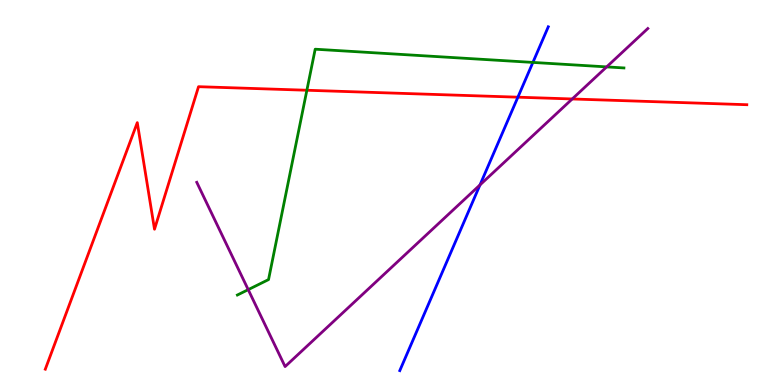[{'lines': ['blue', 'red'], 'intersections': [{'x': 6.68, 'y': 7.48}]}, {'lines': ['green', 'red'], 'intersections': [{'x': 3.96, 'y': 7.66}]}, {'lines': ['purple', 'red'], 'intersections': [{'x': 7.38, 'y': 7.43}]}, {'lines': ['blue', 'green'], 'intersections': [{'x': 6.88, 'y': 8.38}]}, {'lines': ['blue', 'purple'], 'intersections': [{'x': 6.19, 'y': 5.2}]}, {'lines': ['green', 'purple'], 'intersections': [{'x': 3.2, 'y': 2.48}, {'x': 7.83, 'y': 8.26}]}]